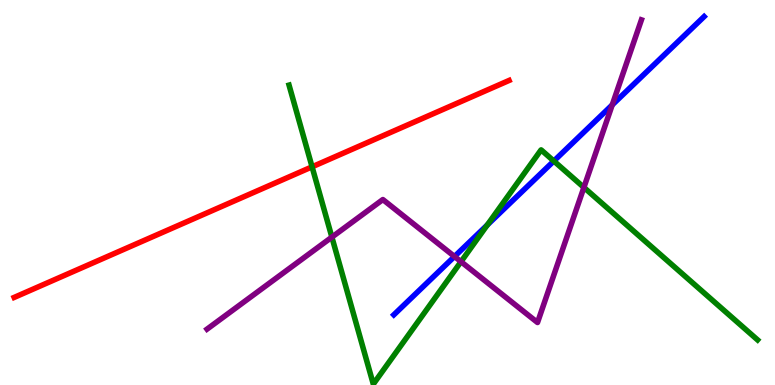[{'lines': ['blue', 'red'], 'intersections': []}, {'lines': ['green', 'red'], 'intersections': [{'x': 4.03, 'y': 5.67}]}, {'lines': ['purple', 'red'], 'intersections': []}, {'lines': ['blue', 'green'], 'intersections': [{'x': 6.29, 'y': 4.16}, {'x': 7.15, 'y': 5.82}]}, {'lines': ['blue', 'purple'], 'intersections': [{'x': 5.86, 'y': 3.34}, {'x': 7.9, 'y': 7.28}]}, {'lines': ['green', 'purple'], 'intersections': [{'x': 4.28, 'y': 3.84}, {'x': 5.95, 'y': 3.2}, {'x': 7.53, 'y': 5.13}]}]